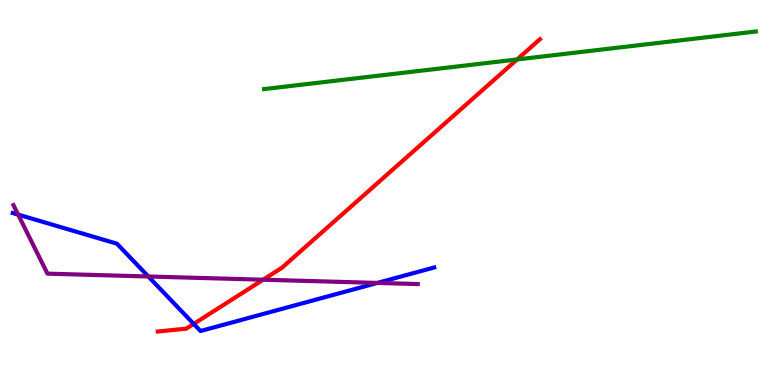[{'lines': ['blue', 'red'], 'intersections': [{'x': 2.5, 'y': 1.59}]}, {'lines': ['green', 'red'], 'intersections': [{'x': 6.67, 'y': 8.46}]}, {'lines': ['purple', 'red'], 'intersections': [{'x': 3.4, 'y': 2.73}]}, {'lines': ['blue', 'green'], 'intersections': []}, {'lines': ['blue', 'purple'], 'intersections': [{'x': 0.234, 'y': 4.43}, {'x': 1.91, 'y': 2.82}, {'x': 4.87, 'y': 2.65}]}, {'lines': ['green', 'purple'], 'intersections': []}]